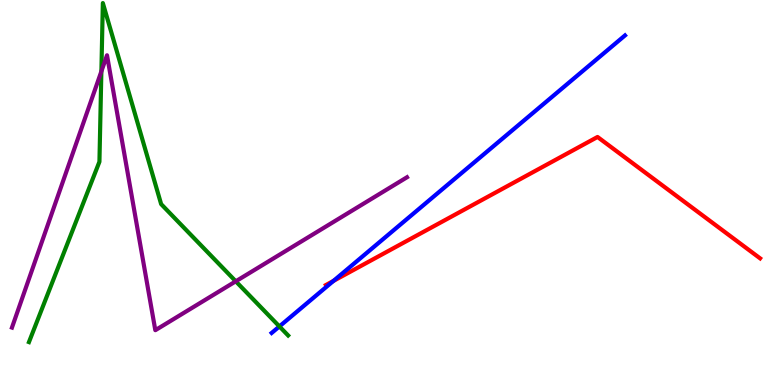[{'lines': ['blue', 'red'], 'intersections': [{'x': 4.3, 'y': 2.7}]}, {'lines': ['green', 'red'], 'intersections': []}, {'lines': ['purple', 'red'], 'intersections': []}, {'lines': ['blue', 'green'], 'intersections': [{'x': 3.61, 'y': 1.52}]}, {'lines': ['blue', 'purple'], 'intersections': []}, {'lines': ['green', 'purple'], 'intersections': [{'x': 1.31, 'y': 8.15}, {'x': 3.04, 'y': 2.69}]}]